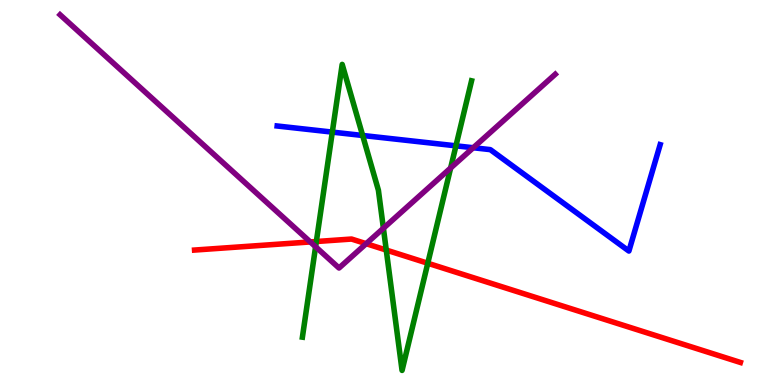[{'lines': ['blue', 'red'], 'intersections': []}, {'lines': ['green', 'red'], 'intersections': [{'x': 4.08, 'y': 3.73}, {'x': 4.98, 'y': 3.5}, {'x': 5.52, 'y': 3.16}]}, {'lines': ['purple', 'red'], 'intersections': [{'x': 4.0, 'y': 3.72}, {'x': 4.72, 'y': 3.67}]}, {'lines': ['blue', 'green'], 'intersections': [{'x': 4.29, 'y': 6.57}, {'x': 4.68, 'y': 6.48}, {'x': 5.88, 'y': 6.21}]}, {'lines': ['blue', 'purple'], 'intersections': [{'x': 6.11, 'y': 6.16}]}, {'lines': ['green', 'purple'], 'intersections': [{'x': 4.07, 'y': 3.59}, {'x': 4.95, 'y': 4.07}, {'x': 5.81, 'y': 5.64}]}]